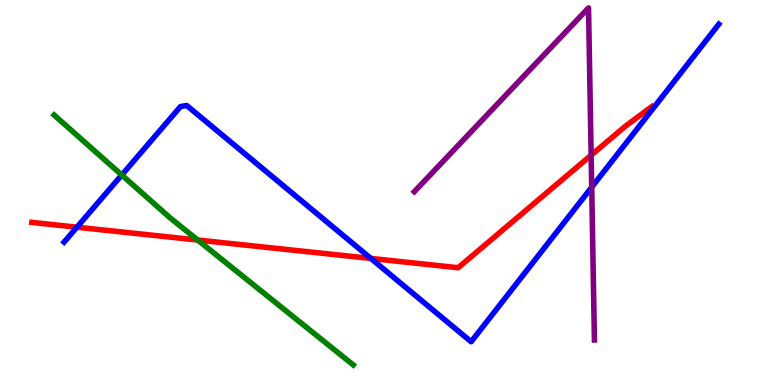[{'lines': ['blue', 'red'], 'intersections': [{'x': 0.993, 'y': 4.1}, {'x': 4.79, 'y': 3.29}]}, {'lines': ['green', 'red'], 'intersections': [{'x': 2.55, 'y': 3.77}]}, {'lines': ['purple', 'red'], 'intersections': [{'x': 7.63, 'y': 5.97}]}, {'lines': ['blue', 'green'], 'intersections': [{'x': 1.57, 'y': 5.45}]}, {'lines': ['blue', 'purple'], 'intersections': [{'x': 7.63, 'y': 5.14}]}, {'lines': ['green', 'purple'], 'intersections': []}]